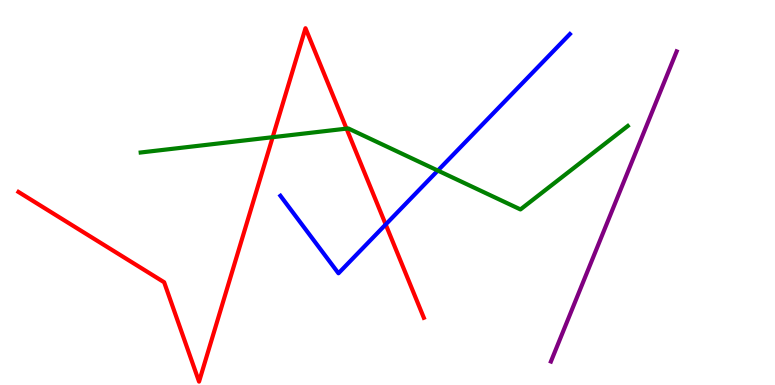[{'lines': ['blue', 'red'], 'intersections': [{'x': 4.98, 'y': 4.17}]}, {'lines': ['green', 'red'], 'intersections': [{'x': 3.52, 'y': 6.44}, {'x': 4.47, 'y': 6.66}]}, {'lines': ['purple', 'red'], 'intersections': []}, {'lines': ['blue', 'green'], 'intersections': [{'x': 5.65, 'y': 5.57}]}, {'lines': ['blue', 'purple'], 'intersections': []}, {'lines': ['green', 'purple'], 'intersections': []}]